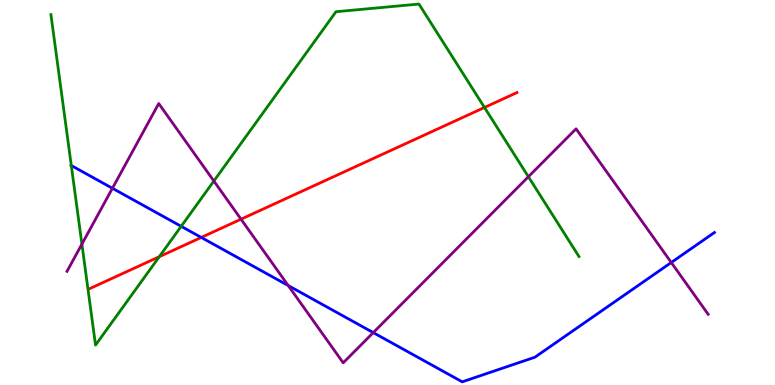[{'lines': ['blue', 'red'], 'intersections': [{'x': 2.6, 'y': 3.83}]}, {'lines': ['green', 'red'], 'intersections': [{'x': 2.06, 'y': 3.33}, {'x': 6.25, 'y': 7.21}]}, {'lines': ['purple', 'red'], 'intersections': [{'x': 3.11, 'y': 4.31}]}, {'lines': ['blue', 'green'], 'intersections': [{'x': 0.92, 'y': 5.7}, {'x': 2.34, 'y': 4.12}]}, {'lines': ['blue', 'purple'], 'intersections': [{'x': 1.45, 'y': 5.11}, {'x': 3.72, 'y': 2.58}, {'x': 4.82, 'y': 1.36}, {'x': 8.66, 'y': 3.18}]}, {'lines': ['green', 'purple'], 'intersections': [{'x': 1.06, 'y': 3.66}, {'x': 2.76, 'y': 5.3}, {'x': 6.82, 'y': 5.41}]}]